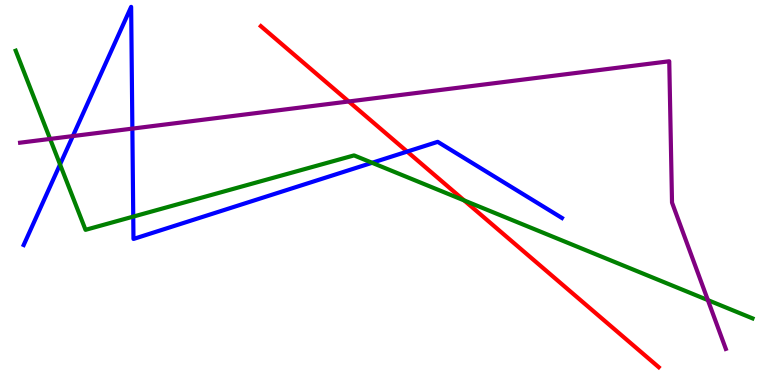[{'lines': ['blue', 'red'], 'intersections': [{'x': 5.25, 'y': 6.06}]}, {'lines': ['green', 'red'], 'intersections': [{'x': 5.99, 'y': 4.79}]}, {'lines': ['purple', 'red'], 'intersections': [{'x': 4.5, 'y': 7.36}]}, {'lines': ['blue', 'green'], 'intersections': [{'x': 0.775, 'y': 5.73}, {'x': 1.72, 'y': 4.37}, {'x': 4.8, 'y': 5.77}]}, {'lines': ['blue', 'purple'], 'intersections': [{'x': 0.94, 'y': 6.47}, {'x': 1.71, 'y': 6.66}]}, {'lines': ['green', 'purple'], 'intersections': [{'x': 0.646, 'y': 6.39}, {'x': 9.13, 'y': 2.2}]}]